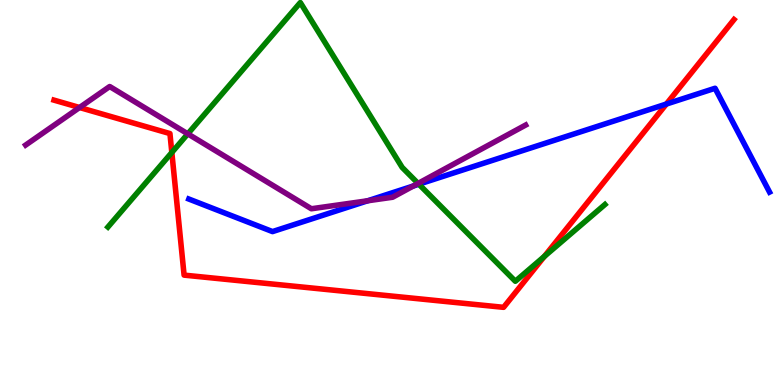[{'lines': ['blue', 'red'], 'intersections': [{'x': 8.6, 'y': 7.3}]}, {'lines': ['green', 'red'], 'intersections': [{'x': 2.22, 'y': 6.04}, {'x': 7.02, 'y': 3.34}]}, {'lines': ['purple', 'red'], 'intersections': [{'x': 1.03, 'y': 7.21}]}, {'lines': ['blue', 'green'], 'intersections': [{'x': 5.4, 'y': 5.22}]}, {'lines': ['blue', 'purple'], 'intersections': [{'x': 4.74, 'y': 4.78}, {'x': 5.33, 'y': 5.17}]}, {'lines': ['green', 'purple'], 'intersections': [{'x': 2.42, 'y': 6.52}, {'x': 5.39, 'y': 5.24}]}]